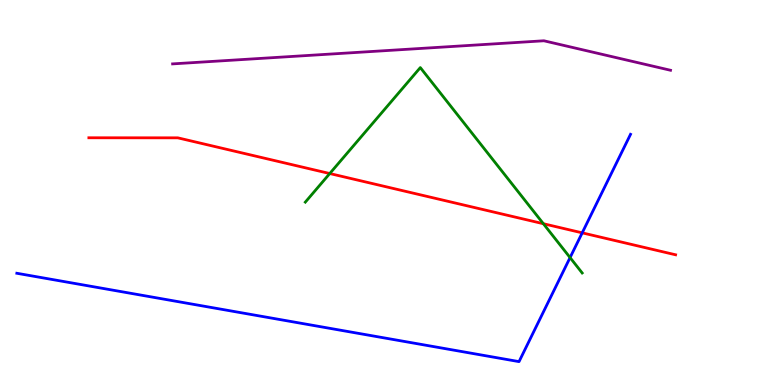[{'lines': ['blue', 'red'], 'intersections': [{'x': 7.51, 'y': 3.95}]}, {'lines': ['green', 'red'], 'intersections': [{'x': 4.25, 'y': 5.49}, {'x': 7.01, 'y': 4.19}]}, {'lines': ['purple', 'red'], 'intersections': []}, {'lines': ['blue', 'green'], 'intersections': [{'x': 7.36, 'y': 3.31}]}, {'lines': ['blue', 'purple'], 'intersections': []}, {'lines': ['green', 'purple'], 'intersections': []}]